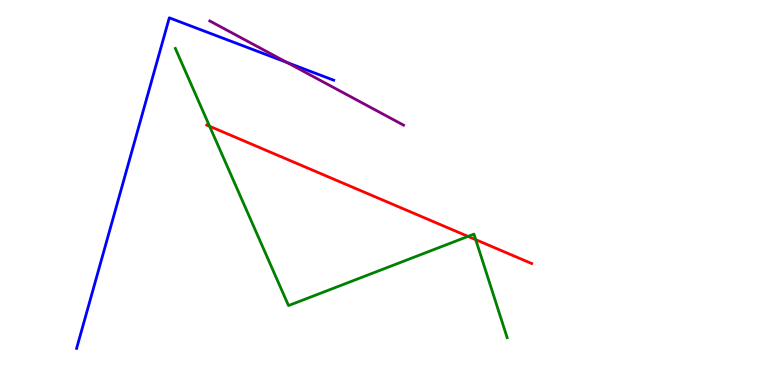[{'lines': ['blue', 'red'], 'intersections': []}, {'lines': ['green', 'red'], 'intersections': [{'x': 2.7, 'y': 6.72}, {'x': 6.04, 'y': 3.86}, {'x': 6.14, 'y': 3.77}]}, {'lines': ['purple', 'red'], 'intersections': []}, {'lines': ['blue', 'green'], 'intersections': []}, {'lines': ['blue', 'purple'], 'intersections': [{'x': 3.7, 'y': 8.38}]}, {'lines': ['green', 'purple'], 'intersections': []}]